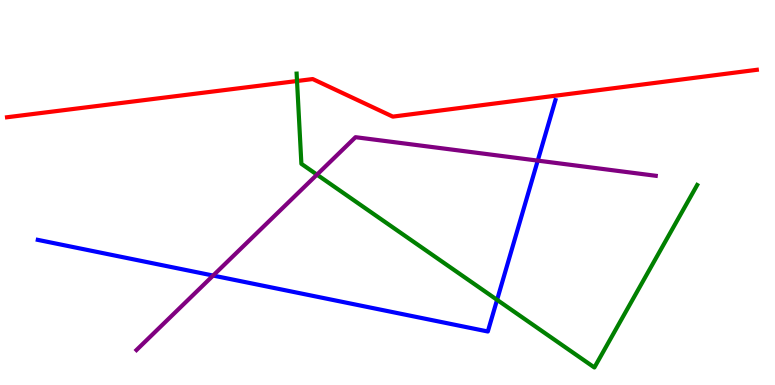[{'lines': ['blue', 'red'], 'intersections': []}, {'lines': ['green', 'red'], 'intersections': [{'x': 3.83, 'y': 7.9}]}, {'lines': ['purple', 'red'], 'intersections': []}, {'lines': ['blue', 'green'], 'intersections': [{'x': 6.41, 'y': 2.21}]}, {'lines': ['blue', 'purple'], 'intersections': [{'x': 2.75, 'y': 2.84}, {'x': 6.94, 'y': 5.83}]}, {'lines': ['green', 'purple'], 'intersections': [{'x': 4.09, 'y': 5.46}]}]